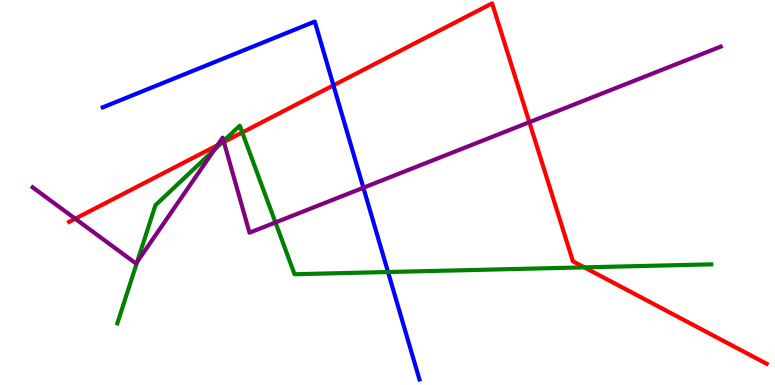[{'lines': ['blue', 'red'], 'intersections': [{'x': 4.3, 'y': 7.78}]}, {'lines': ['green', 'red'], 'intersections': [{'x': 2.85, 'y': 6.28}, {'x': 3.13, 'y': 6.56}, {'x': 7.54, 'y': 3.06}]}, {'lines': ['purple', 'red'], 'intersections': [{'x': 0.971, 'y': 4.32}, {'x': 2.81, 'y': 6.23}, {'x': 2.89, 'y': 6.31}, {'x': 6.83, 'y': 6.83}]}, {'lines': ['blue', 'green'], 'intersections': [{'x': 5.01, 'y': 2.93}]}, {'lines': ['blue', 'purple'], 'intersections': [{'x': 4.69, 'y': 5.12}]}, {'lines': ['green', 'purple'], 'intersections': [{'x': 1.77, 'y': 3.2}, {'x': 2.77, 'y': 6.11}, {'x': 2.89, 'y': 6.34}, {'x': 3.55, 'y': 4.22}]}]